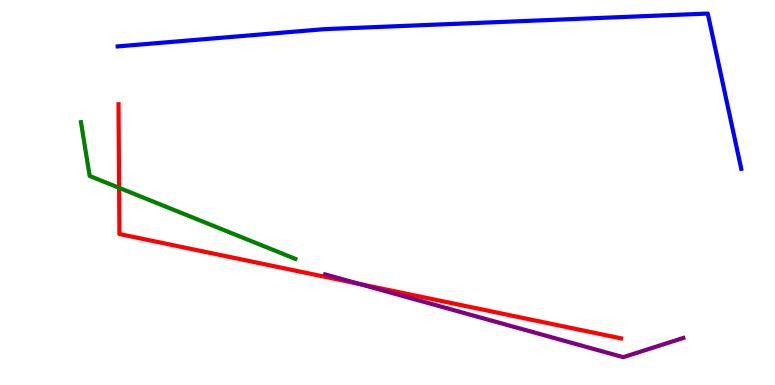[{'lines': ['blue', 'red'], 'intersections': []}, {'lines': ['green', 'red'], 'intersections': [{'x': 1.54, 'y': 5.12}]}, {'lines': ['purple', 'red'], 'intersections': [{'x': 4.64, 'y': 2.62}]}, {'lines': ['blue', 'green'], 'intersections': []}, {'lines': ['blue', 'purple'], 'intersections': []}, {'lines': ['green', 'purple'], 'intersections': []}]